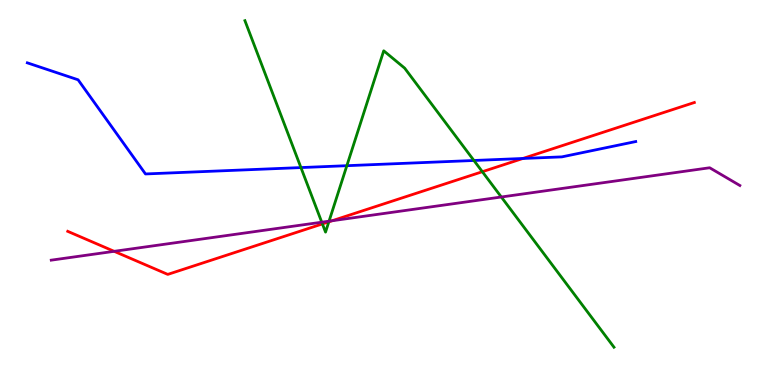[{'lines': ['blue', 'red'], 'intersections': [{'x': 6.75, 'y': 5.88}]}, {'lines': ['green', 'red'], 'intersections': [{'x': 4.16, 'y': 4.18}, {'x': 4.24, 'y': 4.24}, {'x': 6.22, 'y': 5.54}]}, {'lines': ['purple', 'red'], 'intersections': [{'x': 1.47, 'y': 3.47}, {'x': 4.29, 'y': 4.27}]}, {'lines': ['blue', 'green'], 'intersections': [{'x': 3.88, 'y': 5.65}, {'x': 4.48, 'y': 5.7}, {'x': 6.12, 'y': 5.83}]}, {'lines': ['blue', 'purple'], 'intersections': []}, {'lines': ['green', 'purple'], 'intersections': [{'x': 4.15, 'y': 4.23}, {'x': 4.25, 'y': 4.26}, {'x': 6.47, 'y': 4.88}]}]